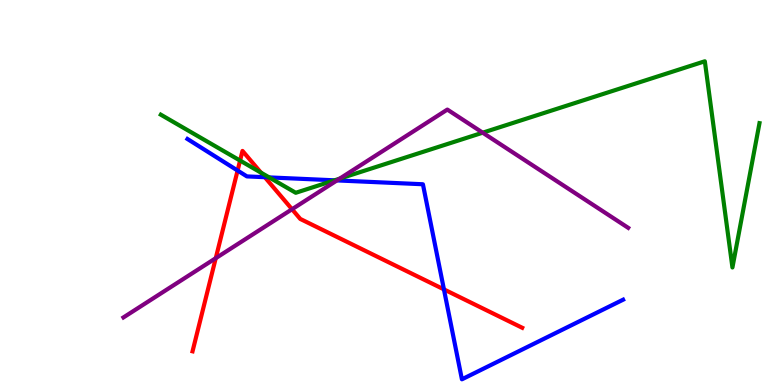[{'lines': ['blue', 'red'], 'intersections': [{'x': 3.07, 'y': 5.57}, {'x': 3.42, 'y': 5.4}, {'x': 5.73, 'y': 2.48}]}, {'lines': ['green', 'red'], 'intersections': [{'x': 3.1, 'y': 5.83}, {'x': 3.37, 'y': 5.52}]}, {'lines': ['purple', 'red'], 'intersections': [{'x': 2.78, 'y': 3.29}, {'x': 3.77, 'y': 4.57}]}, {'lines': ['blue', 'green'], 'intersections': [{'x': 3.47, 'y': 5.39}, {'x': 4.32, 'y': 5.32}]}, {'lines': ['blue', 'purple'], 'intersections': [{'x': 4.35, 'y': 5.31}]}, {'lines': ['green', 'purple'], 'intersections': [{'x': 4.38, 'y': 5.36}, {'x': 6.23, 'y': 6.55}]}]